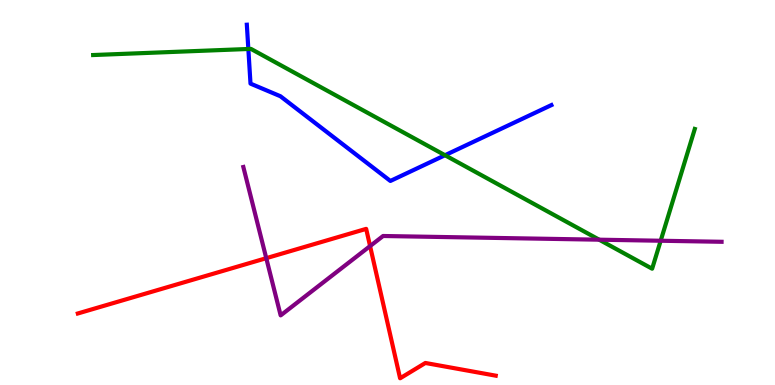[{'lines': ['blue', 'red'], 'intersections': []}, {'lines': ['green', 'red'], 'intersections': []}, {'lines': ['purple', 'red'], 'intersections': [{'x': 3.44, 'y': 3.29}, {'x': 4.78, 'y': 3.61}]}, {'lines': ['blue', 'green'], 'intersections': [{'x': 3.2, 'y': 8.73}, {'x': 5.74, 'y': 5.97}]}, {'lines': ['blue', 'purple'], 'intersections': []}, {'lines': ['green', 'purple'], 'intersections': [{'x': 7.73, 'y': 3.77}, {'x': 8.52, 'y': 3.75}]}]